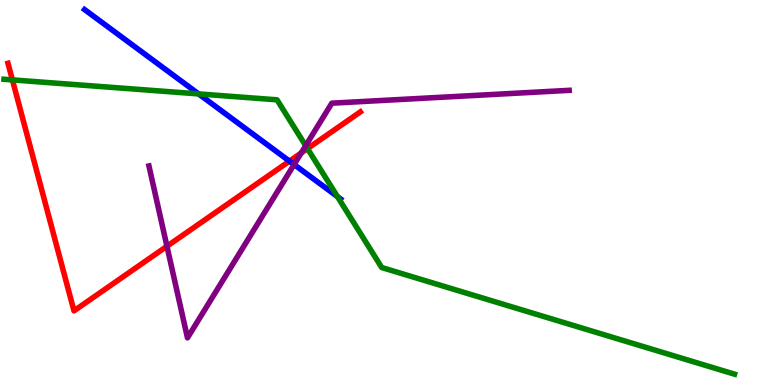[{'lines': ['blue', 'red'], 'intersections': [{'x': 3.74, 'y': 5.81}]}, {'lines': ['green', 'red'], 'intersections': [{'x': 0.16, 'y': 7.93}, {'x': 3.97, 'y': 6.14}]}, {'lines': ['purple', 'red'], 'intersections': [{'x': 2.15, 'y': 3.6}, {'x': 3.89, 'y': 6.03}]}, {'lines': ['blue', 'green'], 'intersections': [{'x': 2.56, 'y': 7.56}, {'x': 4.35, 'y': 4.89}]}, {'lines': ['blue', 'purple'], 'intersections': [{'x': 3.79, 'y': 5.73}]}, {'lines': ['green', 'purple'], 'intersections': [{'x': 3.94, 'y': 6.22}]}]